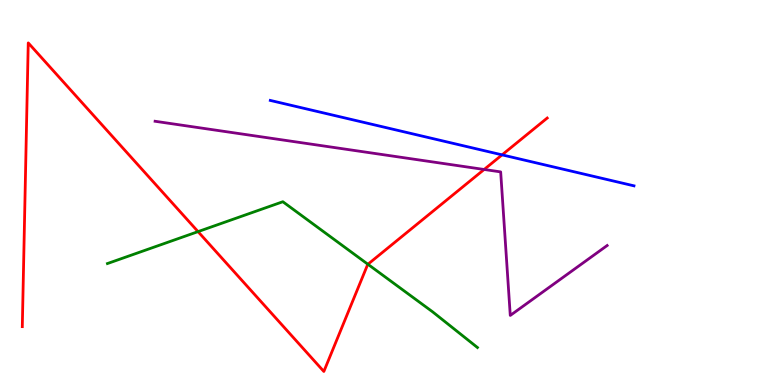[{'lines': ['blue', 'red'], 'intersections': [{'x': 6.48, 'y': 5.98}]}, {'lines': ['green', 'red'], 'intersections': [{'x': 2.56, 'y': 3.98}, {'x': 4.75, 'y': 3.14}]}, {'lines': ['purple', 'red'], 'intersections': [{'x': 6.25, 'y': 5.6}]}, {'lines': ['blue', 'green'], 'intersections': []}, {'lines': ['blue', 'purple'], 'intersections': []}, {'lines': ['green', 'purple'], 'intersections': []}]